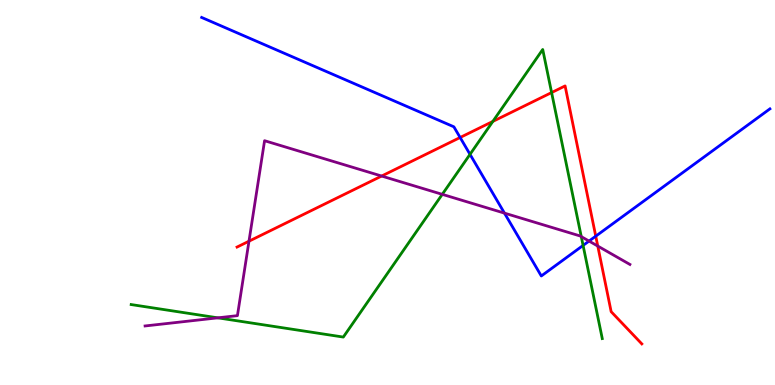[{'lines': ['blue', 'red'], 'intersections': [{'x': 5.94, 'y': 6.43}, {'x': 7.69, 'y': 3.87}]}, {'lines': ['green', 'red'], 'intersections': [{'x': 6.36, 'y': 6.85}, {'x': 7.12, 'y': 7.6}]}, {'lines': ['purple', 'red'], 'intersections': [{'x': 3.21, 'y': 3.74}, {'x': 4.92, 'y': 5.43}, {'x': 7.71, 'y': 3.61}]}, {'lines': ['blue', 'green'], 'intersections': [{'x': 6.06, 'y': 5.99}, {'x': 7.52, 'y': 3.63}]}, {'lines': ['blue', 'purple'], 'intersections': [{'x': 6.51, 'y': 4.46}, {'x': 7.6, 'y': 3.74}]}, {'lines': ['green', 'purple'], 'intersections': [{'x': 2.81, 'y': 1.74}, {'x': 5.71, 'y': 4.95}, {'x': 7.5, 'y': 3.85}]}]